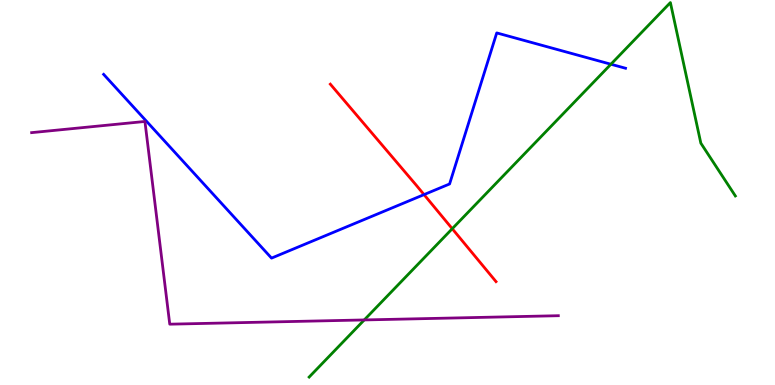[{'lines': ['blue', 'red'], 'intersections': [{'x': 5.47, 'y': 4.95}]}, {'lines': ['green', 'red'], 'intersections': [{'x': 5.84, 'y': 4.06}]}, {'lines': ['purple', 'red'], 'intersections': []}, {'lines': ['blue', 'green'], 'intersections': [{'x': 7.88, 'y': 8.33}]}, {'lines': ['blue', 'purple'], 'intersections': []}, {'lines': ['green', 'purple'], 'intersections': [{'x': 4.7, 'y': 1.69}]}]